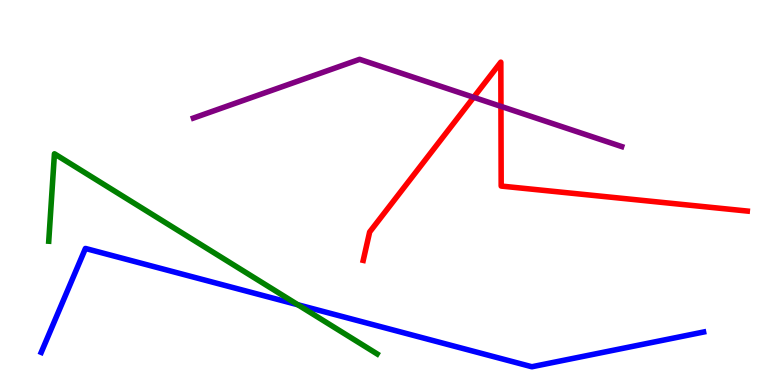[{'lines': ['blue', 'red'], 'intersections': []}, {'lines': ['green', 'red'], 'intersections': []}, {'lines': ['purple', 'red'], 'intersections': [{'x': 6.11, 'y': 7.47}, {'x': 6.46, 'y': 7.24}]}, {'lines': ['blue', 'green'], 'intersections': [{'x': 3.84, 'y': 2.08}]}, {'lines': ['blue', 'purple'], 'intersections': []}, {'lines': ['green', 'purple'], 'intersections': []}]